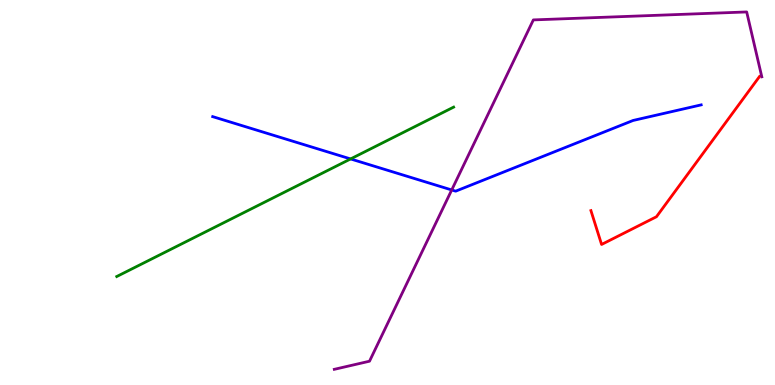[{'lines': ['blue', 'red'], 'intersections': []}, {'lines': ['green', 'red'], 'intersections': []}, {'lines': ['purple', 'red'], 'intersections': []}, {'lines': ['blue', 'green'], 'intersections': [{'x': 4.52, 'y': 5.87}]}, {'lines': ['blue', 'purple'], 'intersections': [{'x': 5.83, 'y': 5.07}]}, {'lines': ['green', 'purple'], 'intersections': []}]